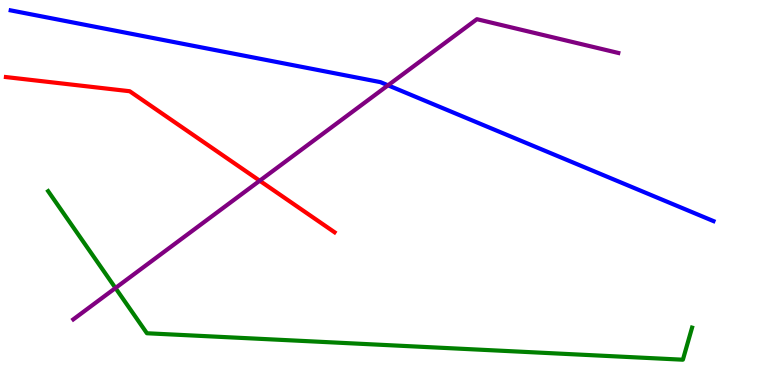[{'lines': ['blue', 'red'], 'intersections': []}, {'lines': ['green', 'red'], 'intersections': []}, {'lines': ['purple', 'red'], 'intersections': [{'x': 3.35, 'y': 5.31}]}, {'lines': ['blue', 'green'], 'intersections': []}, {'lines': ['blue', 'purple'], 'intersections': [{'x': 5.01, 'y': 7.78}]}, {'lines': ['green', 'purple'], 'intersections': [{'x': 1.49, 'y': 2.52}]}]